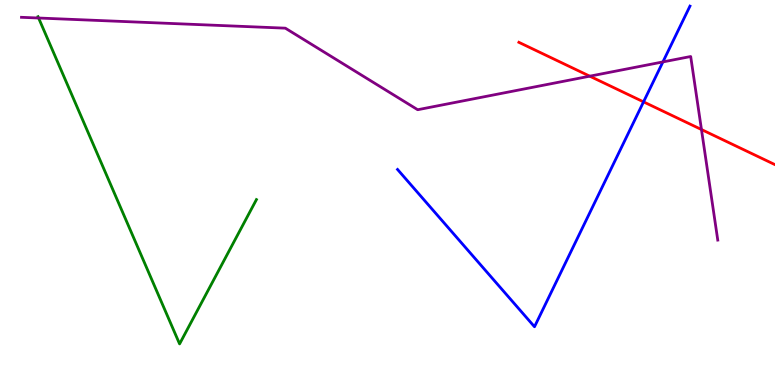[{'lines': ['blue', 'red'], 'intersections': [{'x': 8.3, 'y': 7.35}]}, {'lines': ['green', 'red'], 'intersections': []}, {'lines': ['purple', 'red'], 'intersections': [{'x': 7.61, 'y': 8.02}, {'x': 9.05, 'y': 6.64}]}, {'lines': ['blue', 'green'], 'intersections': []}, {'lines': ['blue', 'purple'], 'intersections': [{'x': 8.55, 'y': 8.39}]}, {'lines': ['green', 'purple'], 'intersections': [{'x': 0.498, 'y': 9.53}]}]